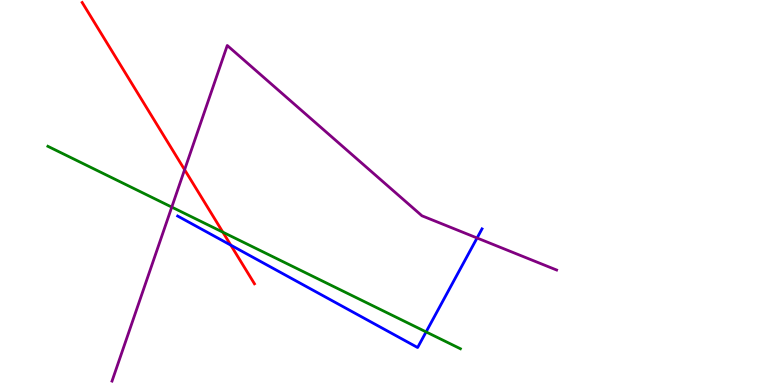[{'lines': ['blue', 'red'], 'intersections': [{'x': 2.98, 'y': 3.63}]}, {'lines': ['green', 'red'], 'intersections': [{'x': 2.88, 'y': 3.97}]}, {'lines': ['purple', 'red'], 'intersections': [{'x': 2.38, 'y': 5.59}]}, {'lines': ['blue', 'green'], 'intersections': [{'x': 5.5, 'y': 1.38}]}, {'lines': ['blue', 'purple'], 'intersections': [{'x': 6.16, 'y': 3.82}]}, {'lines': ['green', 'purple'], 'intersections': [{'x': 2.22, 'y': 4.62}]}]